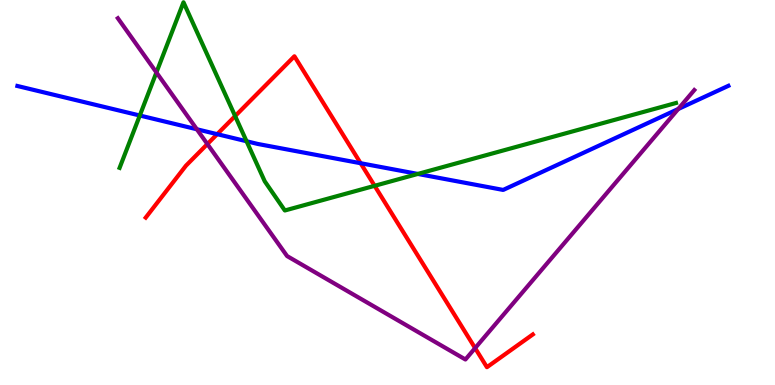[{'lines': ['blue', 'red'], 'intersections': [{'x': 2.8, 'y': 6.52}, {'x': 4.65, 'y': 5.76}]}, {'lines': ['green', 'red'], 'intersections': [{'x': 3.03, 'y': 6.99}, {'x': 4.83, 'y': 5.17}]}, {'lines': ['purple', 'red'], 'intersections': [{'x': 2.68, 'y': 6.26}, {'x': 6.13, 'y': 0.959}]}, {'lines': ['blue', 'green'], 'intersections': [{'x': 1.8, 'y': 7.0}, {'x': 3.18, 'y': 6.33}, {'x': 5.39, 'y': 5.48}]}, {'lines': ['blue', 'purple'], 'intersections': [{'x': 2.54, 'y': 6.64}, {'x': 8.75, 'y': 7.17}]}, {'lines': ['green', 'purple'], 'intersections': [{'x': 2.02, 'y': 8.12}]}]